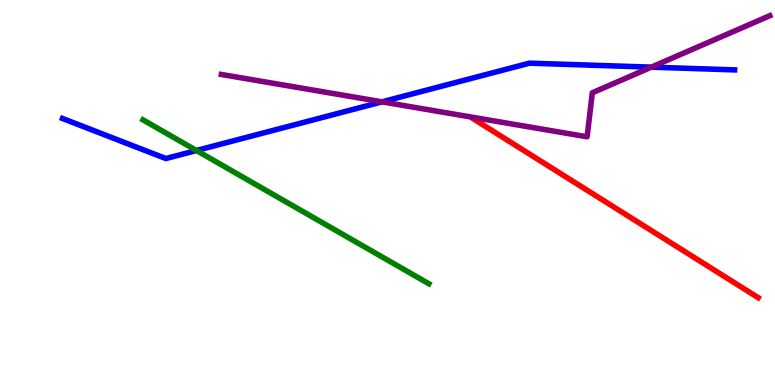[{'lines': ['blue', 'red'], 'intersections': []}, {'lines': ['green', 'red'], 'intersections': []}, {'lines': ['purple', 'red'], 'intersections': []}, {'lines': ['blue', 'green'], 'intersections': [{'x': 2.53, 'y': 6.09}]}, {'lines': ['blue', 'purple'], 'intersections': [{'x': 4.93, 'y': 7.35}, {'x': 8.4, 'y': 8.26}]}, {'lines': ['green', 'purple'], 'intersections': []}]